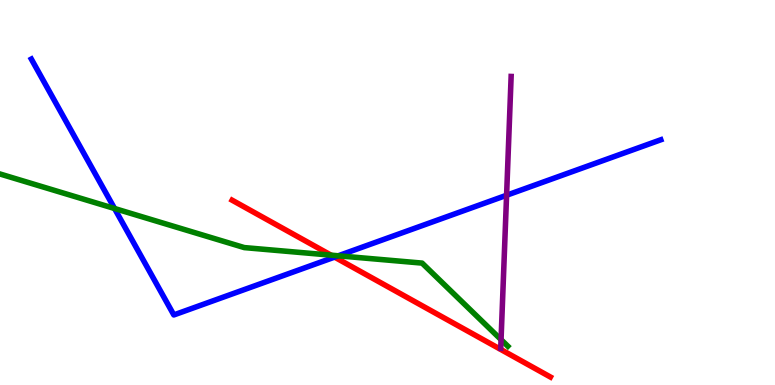[{'lines': ['blue', 'red'], 'intersections': [{'x': 4.32, 'y': 3.32}]}, {'lines': ['green', 'red'], 'intersections': [{'x': 4.27, 'y': 3.37}]}, {'lines': ['purple', 'red'], 'intersections': []}, {'lines': ['blue', 'green'], 'intersections': [{'x': 1.48, 'y': 4.58}, {'x': 4.36, 'y': 3.36}]}, {'lines': ['blue', 'purple'], 'intersections': [{'x': 6.54, 'y': 4.93}]}, {'lines': ['green', 'purple'], 'intersections': [{'x': 6.47, 'y': 1.18}]}]